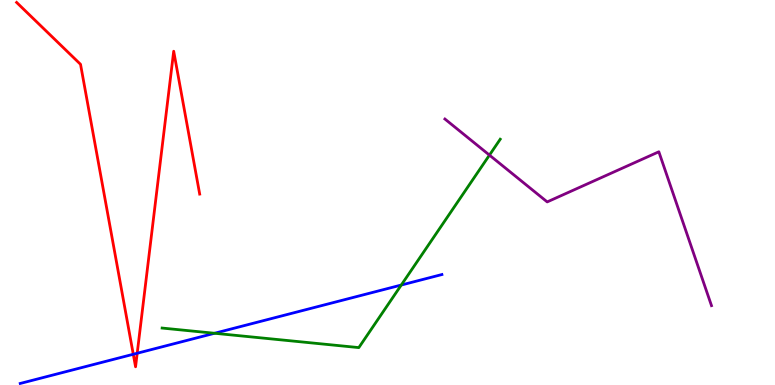[{'lines': ['blue', 'red'], 'intersections': [{'x': 1.72, 'y': 0.798}, {'x': 1.77, 'y': 0.825}]}, {'lines': ['green', 'red'], 'intersections': []}, {'lines': ['purple', 'red'], 'intersections': []}, {'lines': ['blue', 'green'], 'intersections': [{'x': 2.77, 'y': 1.34}, {'x': 5.18, 'y': 2.6}]}, {'lines': ['blue', 'purple'], 'intersections': []}, {'lines': ['green', 'purple'], 'intersections': [{'x': 6.32, 'y': 5.97}]}]